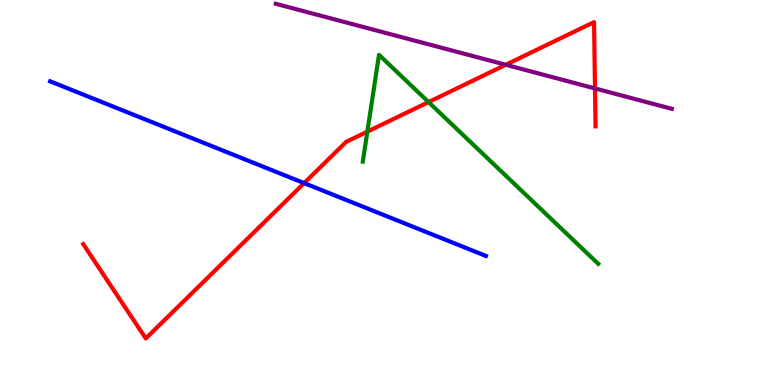[{'lines': ['blue', 'red'], 'intersections': [{'x': 3.92, 'y': 5.24}]}, {'lines': ['green', 'red'], 'intersections': [{'x': 4.74, 'y': 6.58}, {'x': 5.53, 'y': 7.35}]}, {'lines': ['purple', 'red'], 'intersections': [{'x': 6.53, 'y': 8.32}, {'x': 7.68, 'y': 7.7}]}, {'lines': ['blue', 'green'], 'intersections': []}, {'lines': ['blue', 'purple'], 'intersections': []}, {'lines': ['green', 'purple'], 'intersections': []}]